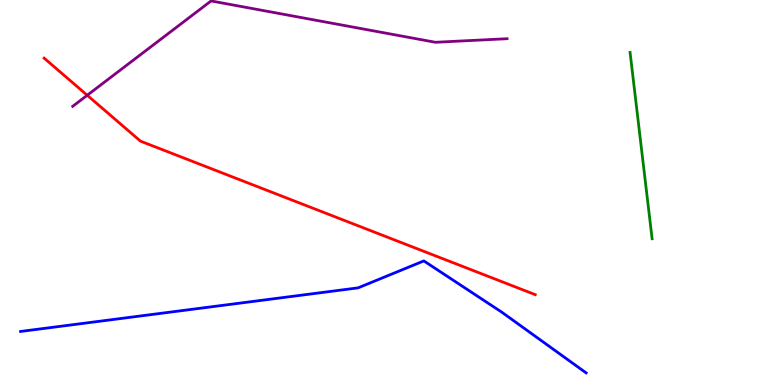[{'lines': ['blue', 'red'], 'intersections': []}, {'lines': ['green', 'red'], 'intersections': []}, {'lines': ['purple', 'red'], 'intersections': [{'x': 1.13, 'y': 7.53}]}, {'lines': ['blue', 'green'], 'intersections': []}, {'lines': ['blue', 'purple'], 'intersections': []}, {'lines': ['green', 'purple'], 'intersections': []}]